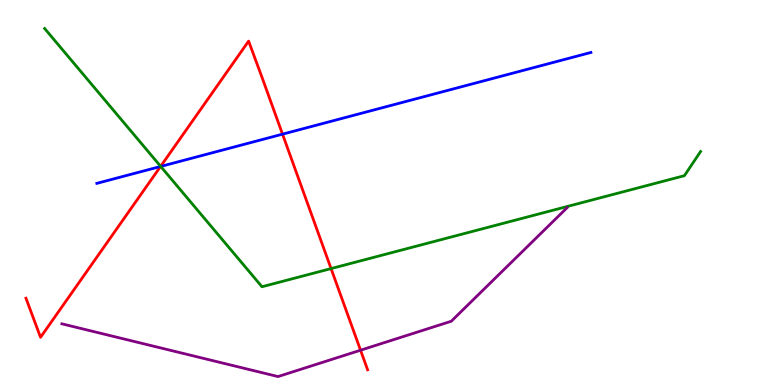[{'lines': ['blue', 'red'], 'intersections': [{'x': 2.07, 'y': 5.68}, {'x': 3.65, 'y': 6.52}]}, {'lines': ['green', 'red'], 'intersections': [{'x': 2.07, 'y': 5.68}, {'x': 4.27, 'y': 3.02}]}, {'lines': ['purple', 'red'], 'intersections': [{'x': 4.65, 'y': 0.903}]}, {'lines': ['blue', 'green'], 'intersections': [{'x': 2.07, 'y': 5.68}]}, {'lines': ['blue', 'purple'], 'intersections': []}, {'lines': ['green', 'purple'], 'intersections': []}]